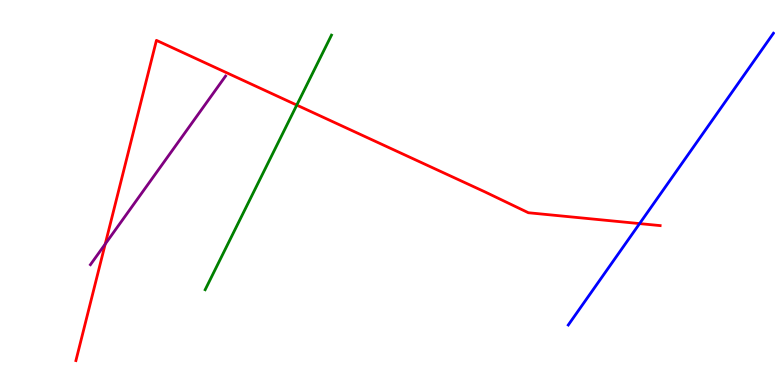[{'lines': ['blue', 'red'], 'intersections': [{'x': 8.25, 'y': 4.19}]}, {'lines': ['green', 'red'], 'intersections': [{'x': 3.83, 'y': 7.27}]}, {'lines': ['purple', 'red'], 'intersections': [{'x': 1.36, 'y': 3.66}]}, {'lines': ['blue', 'green'], 'intersections': []}, {'lines': ['blue', 'purple'], 'intersections': []}, {'lines': ['green', 'purple'], 'intersections': []}]